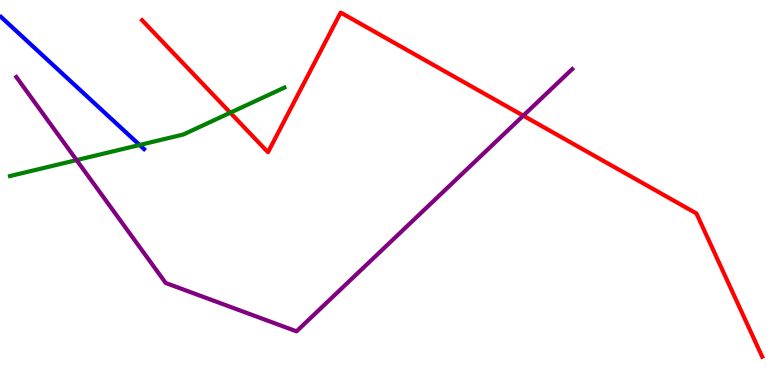[{'lines': ['blue', 'red'], 'intersections': []}, {'lines': ['green', 'red'], 'intersections': [{'x': 2.97, 'y': 7.07}]}, {'lines': ['purple', 'red'], 'intersections': [{'x': 6.75, 'y': 7.0}]}, {'lines': ['blue', 'green'], 'intersections': [{'x': 1.8, 'y': 6.23}]}, {'lines': ['blue', 'purple'], 'intersections': []}, {'lines': ['green', 'purple'], 'intersections': [{'x': 0.988, 'y': 5.84}]}]